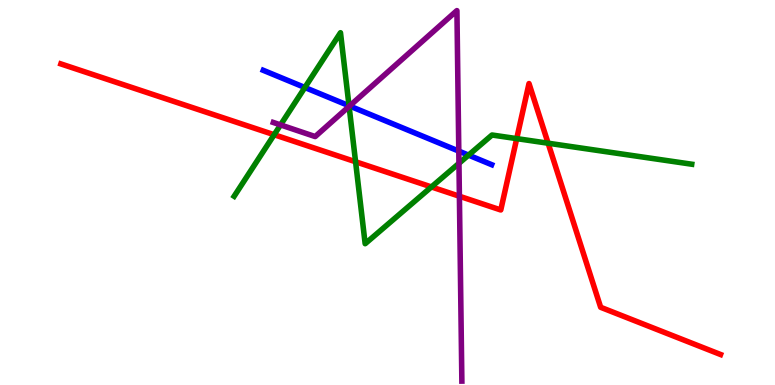[{'lines': ['blue', 'red'], 'intersections': []}, {'lines': ['green', 'red'], 'intersections': [{'x': 3.54, 'y': 6.5}, {'x': 4.59, 'y': 5.8}, {'x': 5.57, 'y': 5.14}, {'x': 6.67, 'y': 6.4}, {'x': 7.07, 'y': 6.28}]}, {'lines': ['purple', 'red'], 'intersections': [{'x': 5.93, 'y': 4.9}]}, {'lines': ['blue', 'green'], 'intersections': [{'x': 3.93, 'y': 7.73}, {'x': 4.5, 'y': 7.25}, {'x': 6.05, 'y': 5.97}]}, {'lines': ['blue', 'purple'], 'intersections': [{'x': 4.51, 'y': 7.25}, {'x': 5.92, 'y': 6.08}]}, {'lines': ['green', 'purple'], 'intersections': [{'x': 3.62, 'y': 6.76}, {'x': 4.5, 'y': 7.24}, {'x': 5.92, 'y': 5.76}]}]